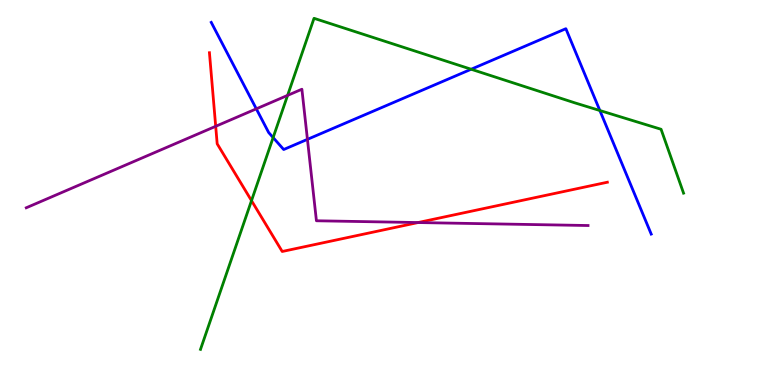[{'lines': ['blue', 'red'], 'intersections': []}, {'lines': ['green', 'red'], 'intersections': [{'x': 3.25, 'y': 4.79}]}, {'lines': ['purple', 'red'], 'intersections': [{'x': 2.78, 'y': 6.72}, {'x': 5.39, 'y': 4.22}]}, {'lines': ['blue', 'green'], 'intersections': [{'x': 3.52, 'y': 6.43}, {'x': 6.08, 'y': 8.2}, {'x': 7.74, 'y': 7.13}]}, {'lines': ['blue', 'purple'], 'intersections': [{'x': 3.31, 'y': 7.17}, {'x': 3.97, 'y': 6.38}]}, {'lines': ['green', 'purple'], 'intersections': [{'x': 3.71, 'y': 7.52}]}]